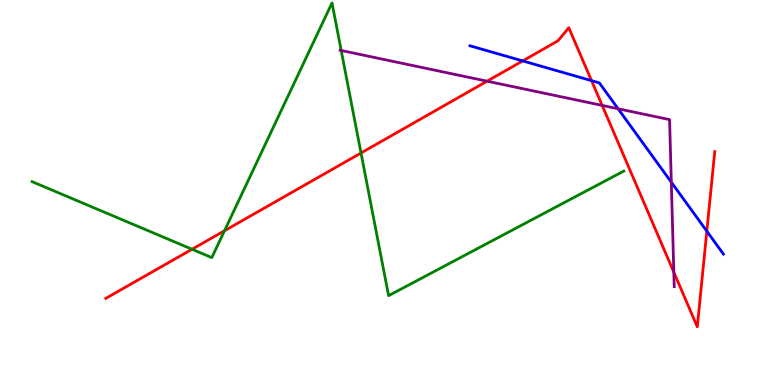[{'lines': ['blue', 'red'], 'intersections': [{'x': 6.74, 'y': 8.42}, {'x': 7.63, 'y': 7.91}, {'x': 9.12, 'y': 4.0}]}, {'lines': ['green', 'red'], 'intersections': [{'x': 2.48, 'y': 3.53}, {'x': 2.9, 'y': 4.01}, {'x': 4.66, 'y': 6.03}]}, {'lines': ['purple', 'red'], 'intersections': [{'x': 6.29, 'y': 7.89}, {'x': 7.77, 'y': 7.26}, {'x': 8.69, 'y': 2.93}]}, {'lines': ['blue', 'green'], 'intersections': []}, {'lines': ['blue', 'purple'], 'intersections': [{'x': 7.98, 'y': 7.17}, {'x': 8.66, 'y': 5.27}]}, {'lines': ['green', 'purple'], 'intersections': [{'x': 4.4, 'y': 8.69}]}]